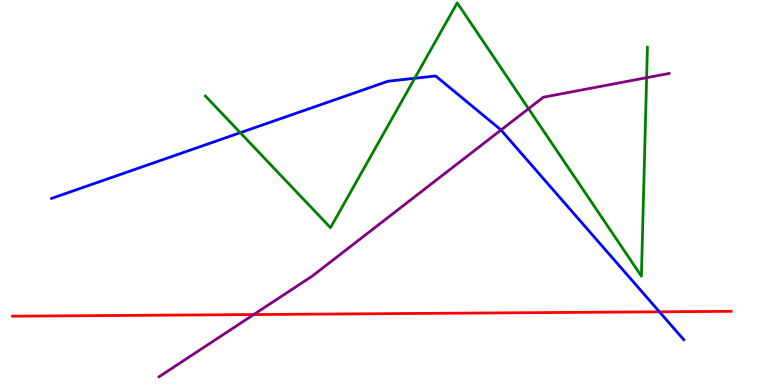[{'lines': ['blue', 'red'], 'intersections': [{'x': 8.51, 'y': 1.9}]}, {'lines': ['green', 'red'], 'intersections': []}, {'lines': ['purple', 'red'], 'intersections': [{'x': 3.27, 'y': 1.83}]}, {'lines': ['blue', 'green'], 'intersections': [{'x': 3.1, 'y': 6.55}, {'x': 5.35, 'y': 7.97}]}, {'lines': ['blue', 'purple'], 'intersections': [{'x': 6.46, 'y': 6.62}]}, {'lines': ['green', 'purple'], 'intersections': [{'x': 6.82, 'y': 7.18}, {'x': 8.34, 'y': 7.98}]}]